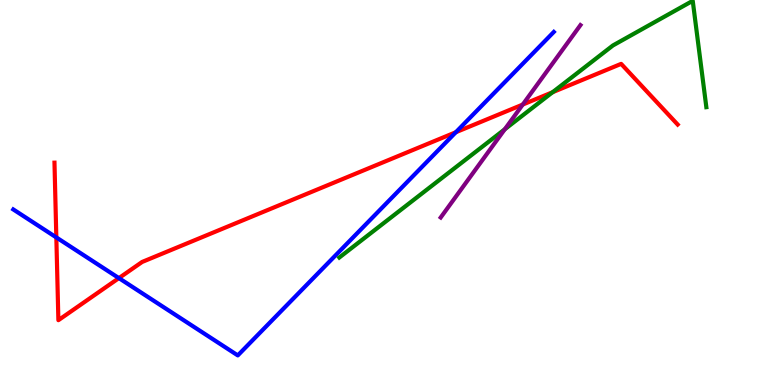[{'lines': ['blue', 'red'], 'intersections': [{'x': 0.727, 'y': 3.83}, {'x': 1.53, 'y': 2.78}, {'x': 5.88, 'y': 6.57}]}, {'lines': ['green', 'red'], 'intersections': [{'x': 7.13, 'y': 7.6}]}, {'lines': ['purple', 'red'], 'intersections': [{'x': 6.75, 'y': 7.28}]}, {'lines': ['blue', 'green'], 'intersections': []}, {'lines': ['blue', 'purple'], 'intersections': []}, {'lines': ['green', 'purple'], 'intersections': [{'x': 6.51, 'y': 6.64}]}]